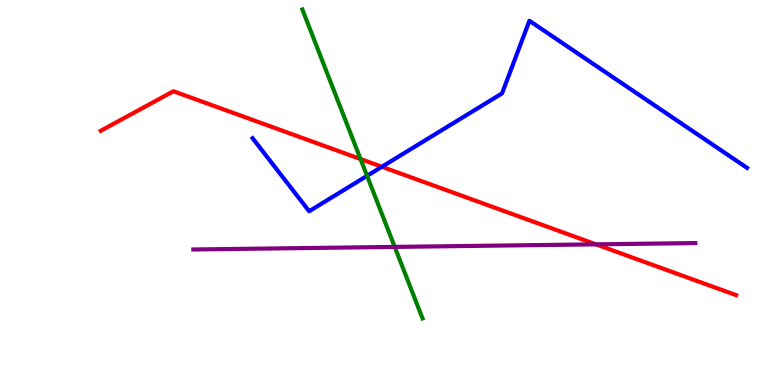[{'lines': ['blue', 'red'], 'intersections': [{'x': 4.93, 'y': 5.67}]}, {'lines': ['green', 'red'], 'intersections': [{'x': 4.65, 'y': 5.87}]}, {'lines': ['purple', 'red'], 'intersections': [{'x': 7.69, 'y': 3.65}]}, {'lines': ['blue', 'green'], 'intersections': [{'x': 4.74, 'y': 5.43}]}, {'lines': ['blue', 'purple'], 'intersections': []}, {'lines': ['green', 'purple'], 'intersections': [{'x': 5.09, 'y': 3.59}]}]